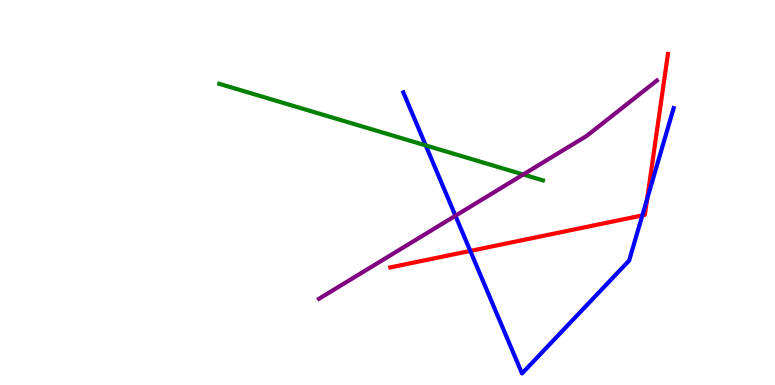[{'lines': ['blue', 'red'], 'intersections': [{'x': 6.07, 'y': 3.48}, {'x': 8.29, 'y': 4.4}, {'x': 8.35, 'y': 4.84}]}, {'lines': ['green', 'red'], 'intersections': []}, {'lines': ['purple', 'red'], 'intersections': []}, {'lines': ['blue', 'green'], 'intersections': [{'x': 5.49, 'y': 6.22}]}, {'lines': ['blue', 'purple'], 'intersections': [{'x': 5.88, 'y': 4.4}]}, {'lines': ['green', 'purple'], 'intersections': [{'x': 6.75, 'y': 5.47}]}]